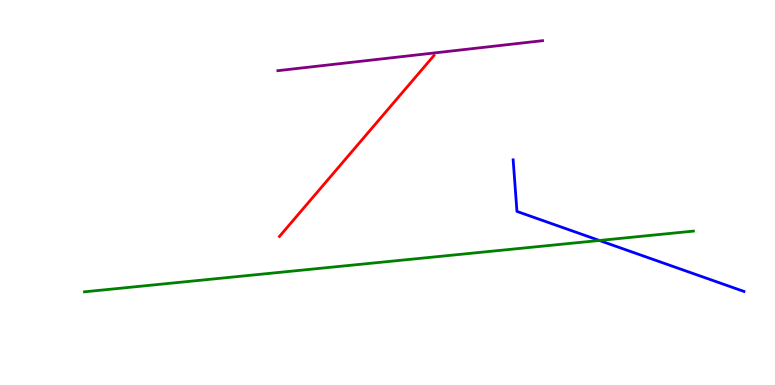[{'lines': ['blue', 'red'], 'intersections': []}, {'lines': ['green', 'red'], 'intersections': []}, {'lines': ['purple', 'red'], 'intersections': []}, {'lines': ['blue', 'green'], 'intersections': [{'x': 7.73, 'y': 3.75}]}, {'lines': ['blue', 'purple'], 'intersections': []}, {'lines': ['green', 'purple'], 'intersections': []}]